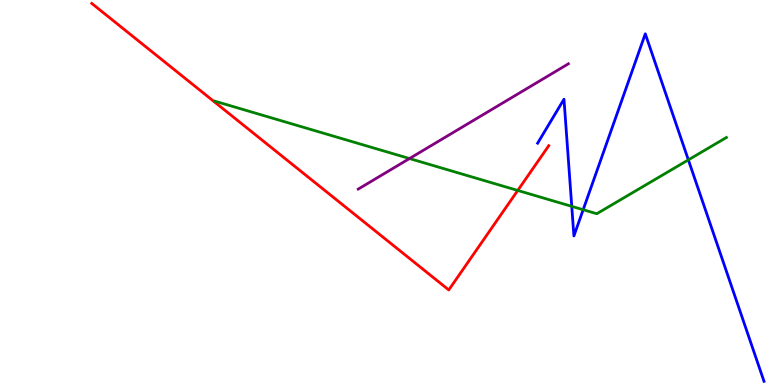[{'lines': ['blue', 'red'], 'intersections': []}, {'lines': ['green', 'red'], 'intersections': [{'x': 6.68, 'y': 5.05}]}, {'lines': ['purple', 'red'], 'intersections': []}, {'lines': ['blue', 'green'], 'intersections': [{'x': 7.38, 'y': 4.64}, {'x': 7.52, 'y': 4.55}, {'x': 8.88, 'y': 5.85}]}, {'lines': ['blue', 'purple'], 'intersections': []}, {'lines': ['green', 'purple'], 'intersections': [{'x': 5.28, 'y': 5.88}]}]